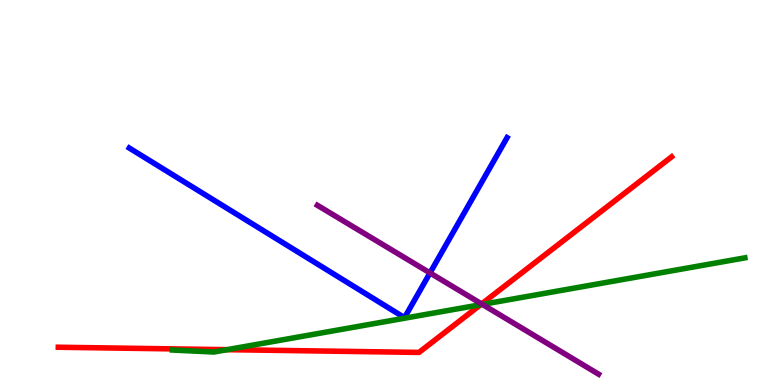[{'lines': ['blue', 'red'], 'intersections': []}, {'lines': ['green', 'red'], 'intersections': [{'x': 2.93, 'y': 0.918}, {'x': 6.2, 'y': 2.09}]}, {'lines': ['purple', 'red'], 'intersections': [{'x': 6.21, 'y': 2.11}]}, {'lines': ['blue', 'green'], 'intersections': []}, {'lines': ['blue', 'purple'], 'intersections': [{'x': 5.55, 'y': 2.91}]}, {'lines': ['green', 'purple'], 'intersections': [{'x': 6.22, 'y': 2.09}]}]